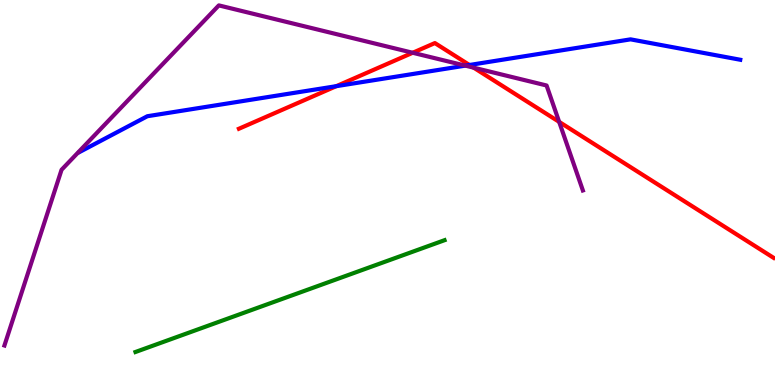[{'lines': ['blue', 'red'], 'intersections': [{'x': 4.34, 'y': 7.76}, {'x': 6.06, 'y': 8.31}]}, {'lines': ['green', 'red'], 'intersections': []}, {'lines': ['purple', 'red'], 'intersections': [{'x': 5.33, 'y': 8.63}, {'x': 6.11, 'y': 8.24}, {'x': 7.21, 'y': 6.83}]}, {'lines': ['blue', 'green'], 'intersections': []}, {'lines': ['blue', 'purple'], 'intersections': [{'x': 6.0, 'y': 8.3}]}, {'lines': ['green', 'purple'], 'intersections': []}]